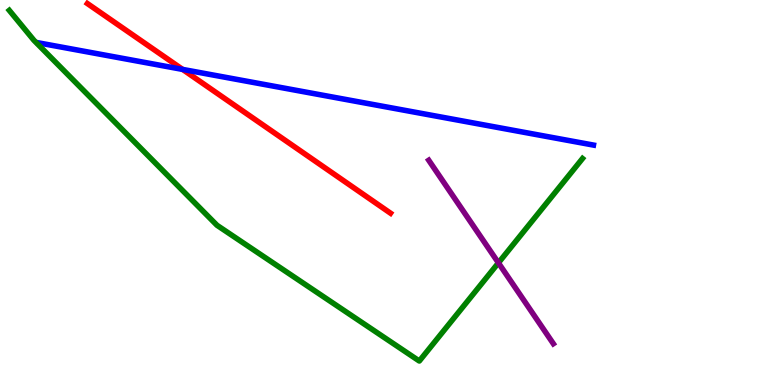[{'lines': ['blue', 'red'], 'intersections': [{'x': 2.36, 'y': 8.2}]}, {'lines': ['green', 'red'], 'intersections': []}, {'lines': ['purple', 'red'], 'intersections': []}, {'lines': ['blue', 'green'], 'intersections': []}, {'lines': ['blue', 'purple'], 'intersections': []}, {'lines': ['green', 'purple'], 'intersections': [{'x': 6.43, 'y': 3.17}]}]